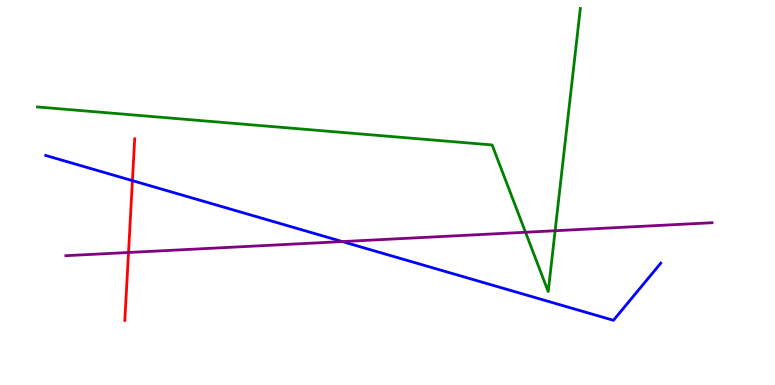[{'lines': ['blue', 'red'], 'intersections': [{'x': 1.71, 'y': 5.31}]}, {'lines': ['green', 'red'], 'intersections': []}, {'lines': ['purple', 'red'], 'intersections': [{'x': 1.66, 'y': 3.44}]}, {'lines': ['blue', 'green'], 'intersections': []}, {'lines': ['blue', 'purple'], 'intersections': [{'x': 4.42, 'y': 3.73}]}, {'lines': ['green', 'purple'], 'intersections': [{'x': 6.78, 'y': 3.97}, {'x': 7.16, 'y': 4.01}]}]